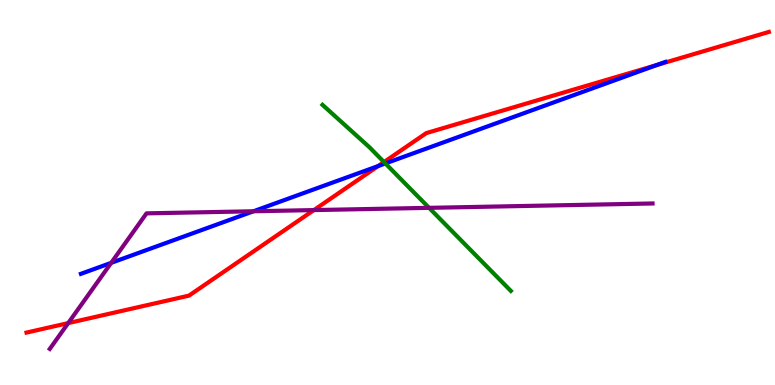[{'lines': ['blue', 'red'], 'intersections': [{'x': 4.88, 'y': 5.69}, {'x': 8.47, 'y': 8.31}]}, {'lines': ['green', 'red'], 'intersections': [{'x': 4.95, 'y': 5.79}]}, {'lines': ['purple', 'red'], 'intersections': [{'x': 0.88, 'y': 1.61}, {'x': 4.05, 'y': 4.54}]}, {'lines': ['blue', 'green'], 'intersections': [{'x': 4.97, 'y': 5.75}]}, {'lines': ['blue', 'purple'], 'intersections': [{'x': 1.43, 'y': 3.17}, {'x': 3.27, 'y': 4.51}]}, {'lines': ['green', 'purple'], 'intersections': [{'x': 5.54, 'y': 4.6}]}]